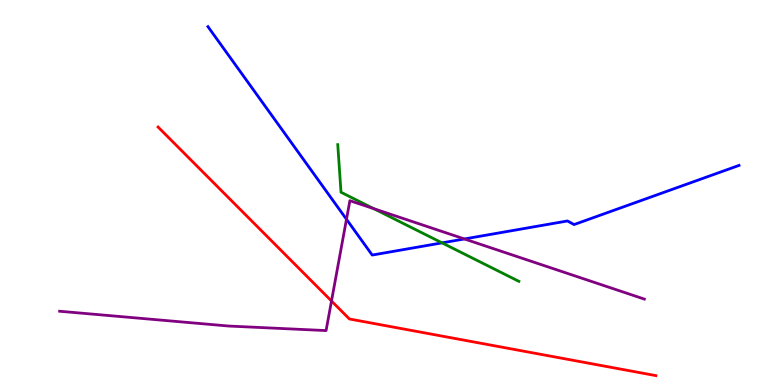[{'lines': ['blue', 'red'], 'intersections': []}, {'lines': ['green', 'red'], 'intersections': []}, {'lines': ['purple', 'red'], 'intersections': [{'x': 4.28, 'y': 2.18}]}, {'lines': ['blue', 'green'], 'intersections': [{'x': 5.7, 'y': 3.69}]}, {'lines': ['blue', 'purple'], 'intersections': [{'x': 4.47, 'y': 4.3}, {'x': 5.99, 'y': 3.79}]}, {'lines': ['green', 'purple'], 'intersections': [{'x': 4.82, 'y': 4.58}]}]